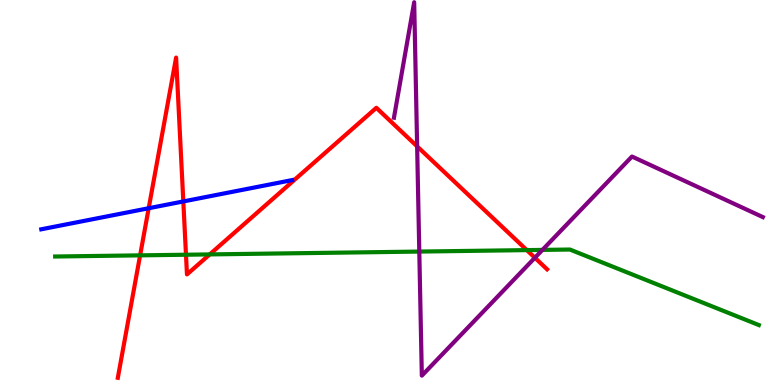[{'lines': ['blue', 'red'], 'intersections': [{'x': 1.92, 'y': 4.59}, {'x': 2.37, 'y': 4.77}]}, {'lines': ['green', 'red'], 'intersections': [{'x': 1.81, 'y': 3.37}, {'x': 2.4, 'y': 3.38}, {'x': 2.71, 'y': 3.39}, {'x': 6.8, 'y': 3.5}]}, {'lines': ['purple', 'red'], 'intersections': [{'x': 5.38, 'y': 6.2}, {'x': 6.9, 'y': 3.31}]}, {'lines': ['blue', 'green'], 'intersections': []}, {'lines': ['blue', 'purple'], 'intersections': []}, {'lines': ['green', 'purple'], 'intersections': [{'x': 5.41, 'y': 3.47}, {'x': 7.0, 'y': 3.51}]}]